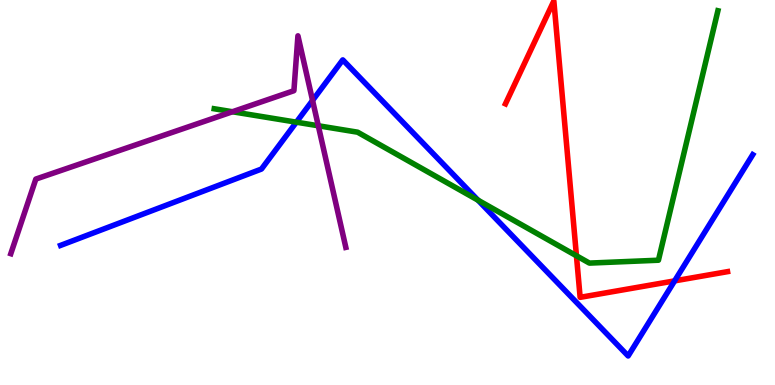[{'lines': ['blue', 'red'], 'intersections': [{'x': 8.7, 'y': 2.7}]}, {'lines': ['green', 'red'], 'intersections': [{'x': 7.44, 'y': 3.36}]}, {'lines': ['purple', 'red'], 'intersections': []}, {'lines': ['blue', 'green'], 'intersections': [{'x': 3.82, 'y': 6.83}, {'x': 6.17, 'y': 4.8}]}, {'lines': ['blue', 'purple'], 'intersections': [{'x': 4.03, 'y': 7.39}]}, {'lines': ['green', 'purple'], 'intersections': [{'x': 3.0, 'y': 7.1}, {'x': 4.11, 'y': 6.73}]}]